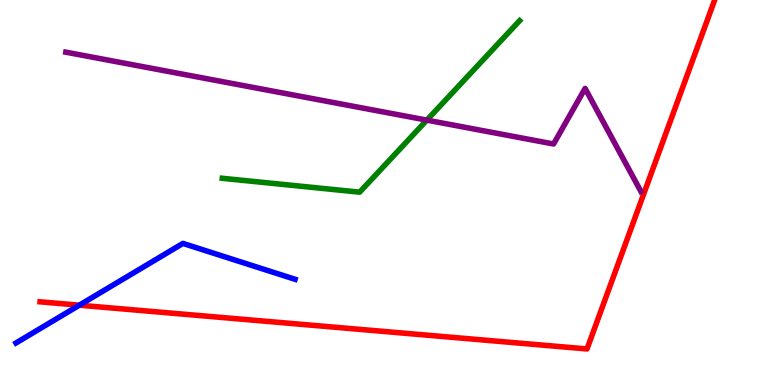[{'lines': ['blue', 'red'], 'intersections': [{'x': 1.02, 'y': 2.07}]}, {'lines': ['green', 'red'], 'intersections': []}, {'lines': ['purple', 'red'], 'intersections': []}, {'lines': ['blue', 'green'], 'intersections': []}, {'lines': ['blue', 'purple'], 'intersections': []}, {'lines': ['green', 'purple'], 'intersections': [{'x': 5.51, 'y': 6.88}]}]